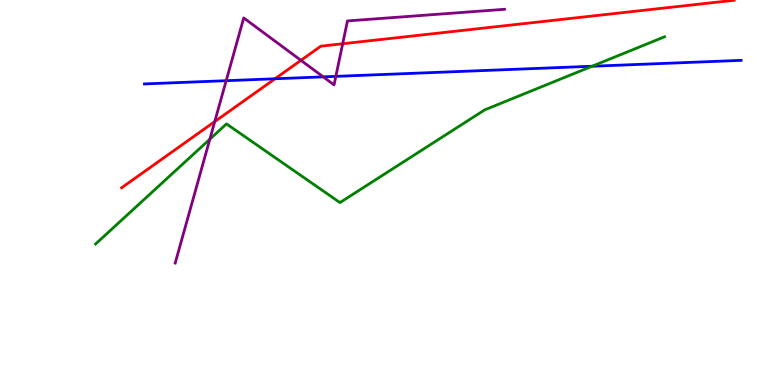[{'lines': ['blue', 'red'], 'intersections': [{'x': 3.55, 'y': 7.95}]}, {'lines': ['green', 'red'], 'intersections': []}, {'lines': ['purple', 'red'], 'intersections': [{'x': 2.77, 'y': 6.84}, {'x': 3.88, 'y': 8.43}, {'x': 4.42, 'y': 8.86}]}, {'lines': ['blue', 'green'], 'intersections': [{'x': 7.64, 'y': 8.28}]}, {'lines': ['blue', 'purple'], 'intersections': [{'x': 2.92, 'y': 7.9}, {'x': 4.17, 'y': 8.0}, {'x': 4.33, 'y': 8.02}]}, {'lines': ['green', 'purple'], 'intersections': [{'x': 2.71, 'y': 6.38}]}]